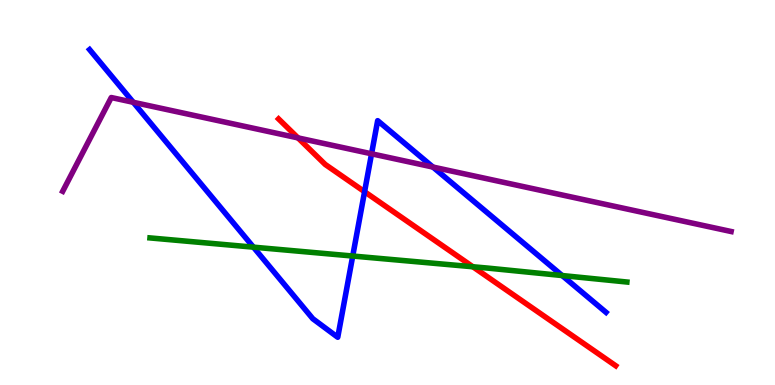[{'lines': ['blue', 'red'], 'intersections': [{'x': 4.7, 'y': 5.02}]}, {'lines': ['green', 'red'], 'intersections': [{'x': 6.1, 'y': 3.07}]}, {'lines': ['purple', 'red'], 'intersections': [{'x': 3.85, 'y': 6.42}]}, {'lines': ['blue', 'green'], 'intersections': [{'x': 3.27, 'y': 3.58}, {'x': 4.55, 'y': 3.35}, {'x': 7.25, 'y': 2.84}]}, {'lines': ['blue', 'purple'], 'intersections': [{'x': 1.72, 'y': 7.34}, {'x': 4.79, 'y': 6.01}, {'x': 5.59, 'y': 5.66}]}, {'lines': ['green', 'purple'], 'intersections': []}]